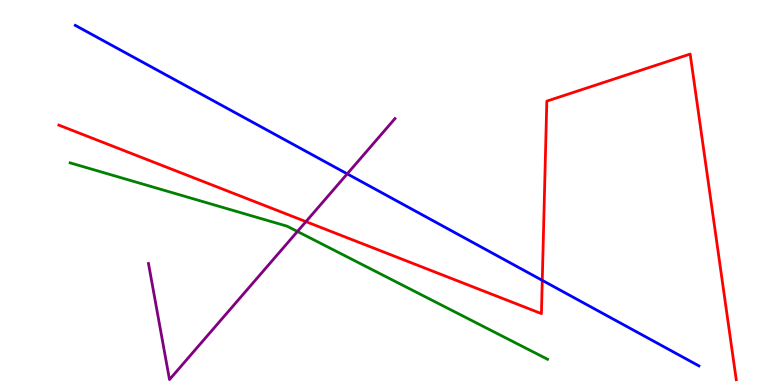[{'lines': ['blue', 'red'], 'intersections': [{'x': 7.0, 'y': 2.72}]}, {'lines': ['green', 'red'], 'intersections': []}, {'lines': ['purple', 'red'], 'intersections': [{'x': 3.95, 'y': 4.24}]}, {'lines': ['blue', 'green'], 'intersections': []}, {'lines': ['blue', 'purple'], 'intersections': [{'x': 4.48, 'y': 5.48}]}, {'lines': ['green', 'purple'], 'intersections': [{'x': 3.84, 'y': 3.99}]}]